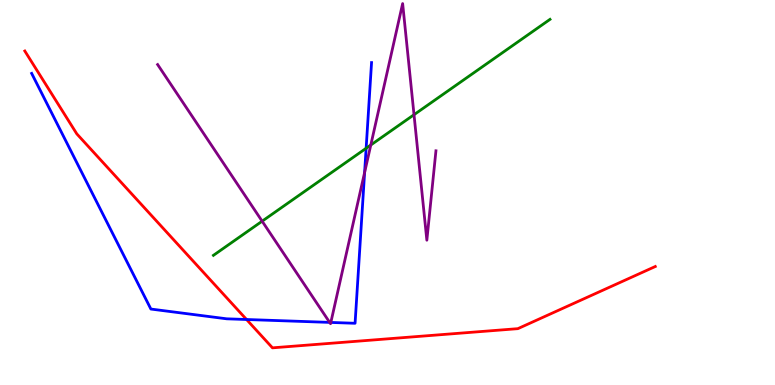[{'lines': ['blue', 'red'], 'intersections': [{'x': 3.18, 'y': 1.7}]}, {'lines': ['green', 'red'], 'intersections': []}, {'lines': ['purple', 'red'], 'intersections': []}, {'lines': ['blue', 'green'], 'intersections': [{'x': 4.72, 'y': 6.15}]}, {'lines': ['blue', 'purple'], 'intersections': [{'x': 4.25, 'y': 1.63}, {'x': 4.27, 'y': 1.63}, {'x': 4.7, 'y': 5.52}]}, {'lines': ['green', 'purple'], 'intersections': [{'x': 3.38, 'y': 4.25}, {'x': 4.78, 'y': 6.23}, {'x': 5.34, 'y': 7.02}]}]